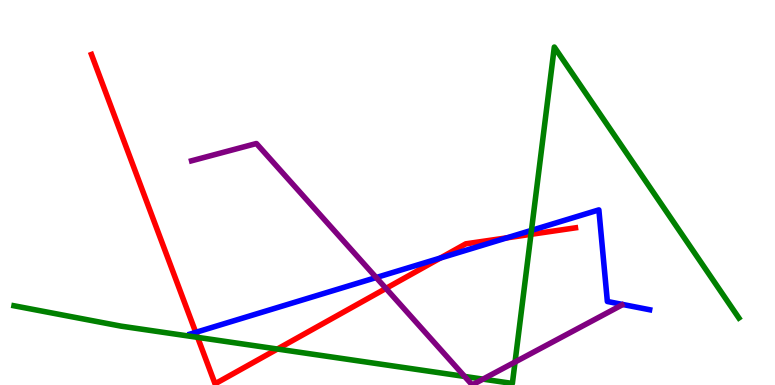[{'lines': ['blue', 'red'], 'intersections': [{'x': 2.53, 'y': 1.37}, {'x': 5.68, 'y': 3.3}, {'x': 6.54, 'y': 3.82}]}, {'lines': ['green', 'red'], 'intersections': [{'x': 2.55, 'y': 1.24}, {'x': 3.58, 'y': 0.934}, {'x': 6.85, 'y': 3.91}]}, {'lines': ['purple', 'red'], 'intersections': [{'x': 4.98, 'y': 2.51}]}, {'lines': ['blue', 'green'], 'intersections': [{'x': 6.86, 'y': 4.02}]}, {'lines': ['blue', 'purple'], 'intersections': [{'x': 4.85, 'y': 2.79}]}, {'lines': ['green', 'purple'], 'intersections': [{'x': 6.0, 'y': 0.222}, {'x': 6.23, 'y': 0.152}, {'x': 6.65, 'y': 0.597}]}]